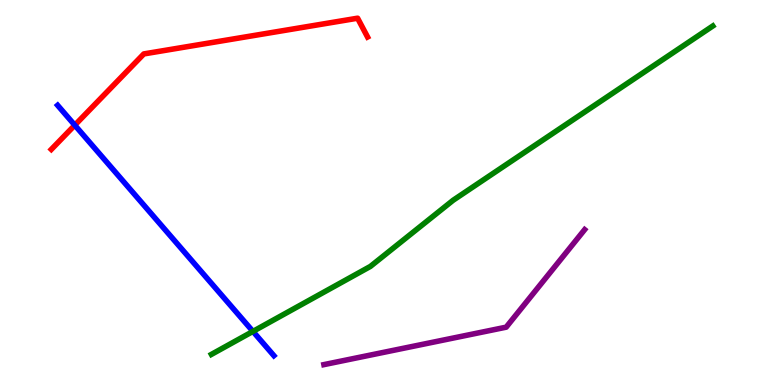[{'lines': ['blue', 'red'], 'intersections': [{'x': 0.965, 'y': 6.75}]}, {'lines': ['green', 'red'], 'intersections': []}, {'lines': ['purple', 'red'], 'intersections': []}, {'lines': ['blue', 'green'], 'intersections': [{'x': 3.26, 'y': 1.39}]}, {'lines': ['blue', 'purple'], 'intersections': []}, {'lines': ['green', 'purple'], 'intersections': []}]